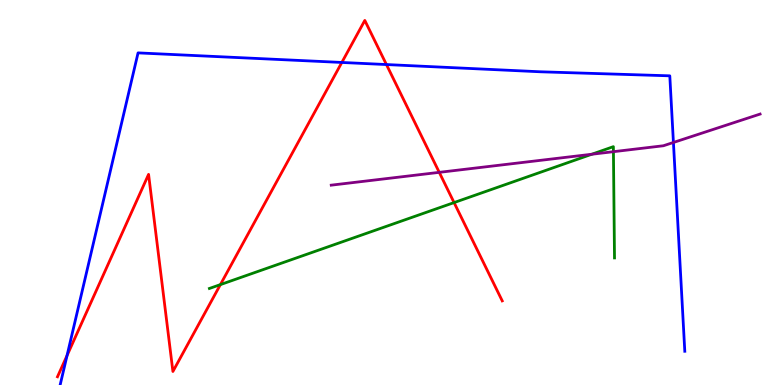[{'lines': ['blue', 'red'], 'intersections': [{'x': 0.865, 'y': 0.765}, {'x': 4.41, 'y': 8.38}, {'x': 4.99, 'y': 8.32}]}, {'lines': ['green', 'red'], 'intersections': [{'x': 2.84, 'y': 2.61}, {'x': 5.86, 'y': 4.74}]}, {'lines': ['purple', 'red'], 'intersections': [{'x': 5.67, 'y': 5.52}]}, {'lines': ['blue', 'green'], 'intersections': []}, {'lines': ['blue', 'purple'], 'intersections': [{'x': 8.69, 'y': 6.3}]}, {'lines': ['green', 'purple'], 'intersections': [{'x': 7.64, 'y': 5.99}, {'x': 7.92, 'y': 6.06}]}]